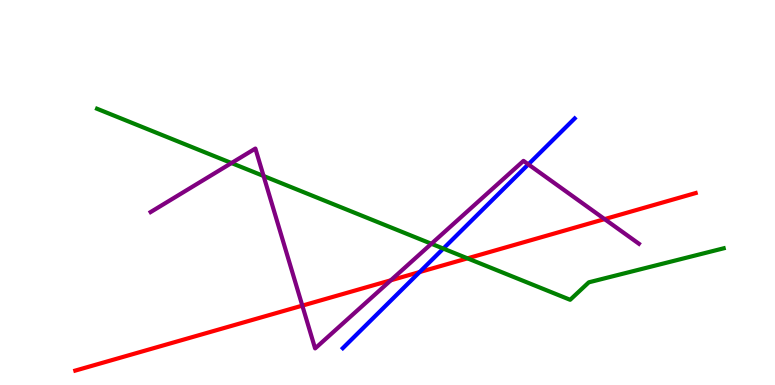[{'lines': ['blue', 'red'], 'intersections': [{'x': 5.41, 'y': 2.93}]}, {'lines': ['green', 'red'], 'intersections': [{'x': 6.03, 'y': 3.29}]}, {'lines': ['purple', 'red'], 'intersections': [{'x': 3.9, 'y': 2.06}, {'x': 5.04, 'y': 2.72}, {'x': 7.8, 'y': 4.31}]}, {'lines': ['blue', 'green'], 'intersections': [{'x': 5.72, 'y': 3.54}]}, {'lines': ['blue', 'purple'], 'intersections': [{'x': 6.82, 'y': 5.73}]}, {'lines': ['green', 'purple'], 'intersections': [{'x': 2.99, 'y': 5.77}, {'x': 3.4, 'y': 5.43}, {'x': 5.57, 'y': 3.67}]}]